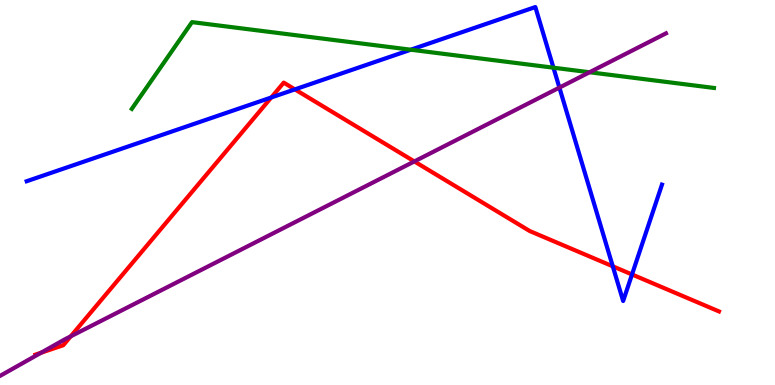[{'lines': ['blue', 'red'], 'intersections': [{'x': 3.5, 'y': 7.47}, {'x': 3.81, 'y': 7.68}, {'x': 7.91, 'y': 3.08}, {'x': 8.15, 'y': 2.87}]}, {'lines': ['green', 'red'], 'intersections': []}, {'lines': ['purple', 'red'], 'intersections': [{'x': 0.53, 'y': 0.838}, {'x': 0.913, 'y': 1.26}, {'x': 5.35, 'y': 5.81}]}, {'lines': ['blue', 'green'], 'intersections': [{'x': 5.3, 'y': 8.71}, {'x': 7.14, 'y': 8.24}]}, {'lines': ['blue', 'purple'], 'intersections': [{'x': 7.22, 'y': 7.72}]}, {'lines': ['green', 'purple'], 'intersections': [{'x': 7.61, 'y': 8.12}]}]